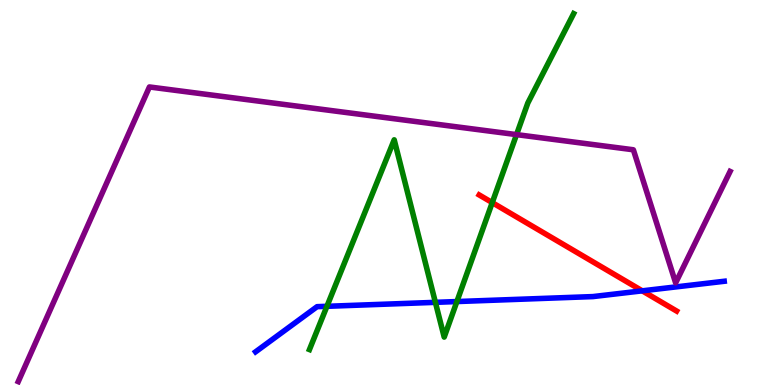[{'lines': ['blue', 'red'], 'intersections': [{'x': 8.29, 'y': 2.45}]}, {'lines': ['green', 'red'], 'intersections': [{'x': 6.35, 'y': 4.74}]}, {'lines': ['purple', 'red'], 'intersections': []}, {'lines': ['blue', 'green'], 'intersections': [{'x': 4.22, 'y': 2.04}, {'x': 5.62, 'y': 2.15}, {'x': 5.9, 'y': 2.17}]}, {'lines': ['blue', 'purple'], 'intersections': []}, {'lines': ['green', 'purple'], 'intersections': [{'x': 6.66, 'y': 6.5}]}]